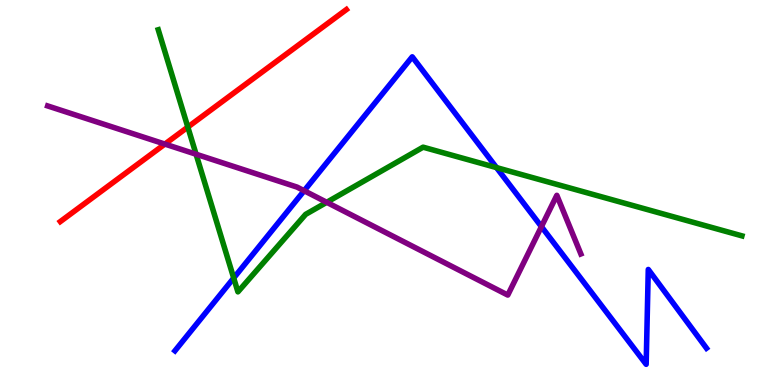[{'lines': ['blue', 'red'], 'intersections': []}, {'lines': ['green', 'red'], 'intersections': [{'x': 2.42, 'y': 6.7}]}, {'lines': ['purple', 'red'], 'intersections': [{'x': 2.13, 'y': 6.26}]}, {'lines': ['blue', 'green'], 'intersections': [{'x': 3.02, 'y': 2.78}, {'x': 6.41, 'y': 5.65}]}, {'lines': ['blue', 'purple'], 'intersections': [{'x': 3.92, 'y': 5.05}, {'x': 6.99, 'y': 4.11}]}, {'lines': ['green', 'purple'], 'intersections': [{'x': 2.53, 'y': 5.99}, {'x': 4.22, 'y': 4.75}]}]